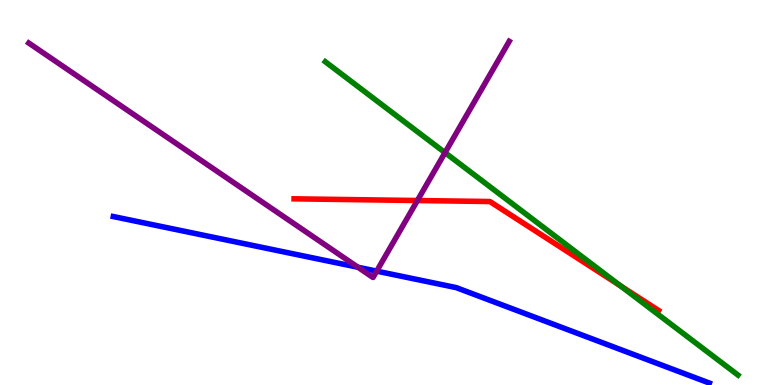[{'lines': ['blue', 'red'], 'intersections': []}, {'lines': ['green', 'red'], 'intersections': [{'x': 8.01, 'y': 2.57}]}, {'lines': ['purple', 'red'], 'intersections': [{'x': 5.39, 'y': 4.79}]}, {'lines': ['blue', 'green'], 'intersections': []}, {'lines': ['blue', 'purple'], 'intersections': [{'x': 4.62, 'y': 3.06}, {'x': 4.86, 'y': 2.96}]}, {'lines': ['green', 'purple'], 'intersections': [{'x': 5.74, 'y': 6.04}]}]